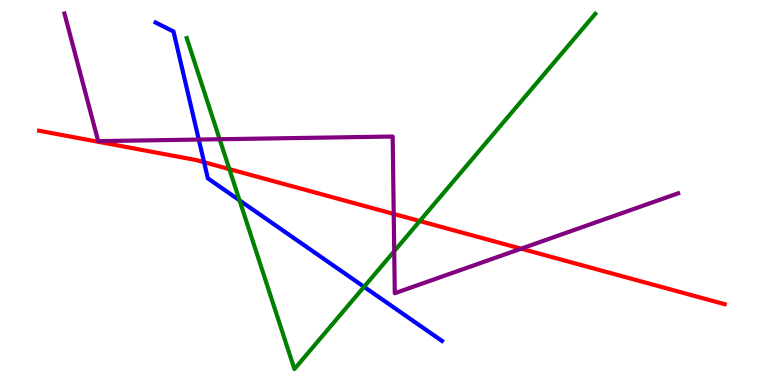[{'lines': ['blue', 'red'], 'intersections': [{'x': 2.63, 'y': 5.79}]}, {'lines': ['green', 'red'], 'intersections': [{'x': 2.96, 'y': 5.61}, {'x': 5.42, 'y': 4.26}]}, {'lines': ['purple', 'red'], 'intersections': [{'x': 5.08, 'y': 4.44}, {'x': 6.72, 'y': 3.54}]}, {'lines': ['blue', 'green'], 'intersections': [{'x': 3.09, 'y': 4.8}, {'x': 4.7, 'y': 2.55}]}, {'lines': ['blue', 'purple'], 'intersections': [{'x': 2.56, 'y': 6.38}]}, {'lines': ['green', 'purple'], 'intersections': [{'x': 2.83, 'y': 6.38}, {'x': 5.09, 'y': 3.48}]}]